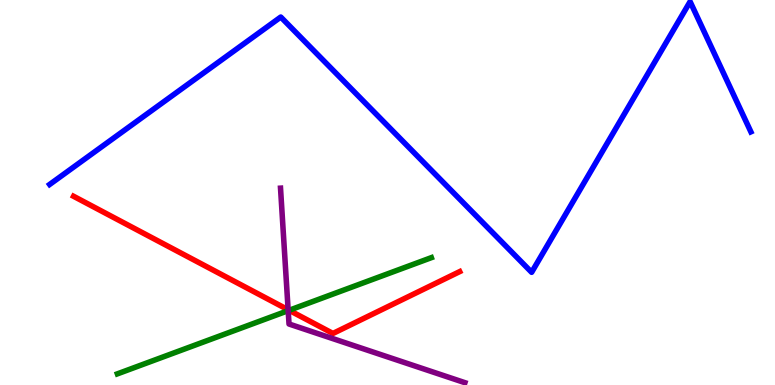[{'lines': ['blue', 'red'], 'intersections': []}, {'lines': ['green', 'red'], 'intersections': [{'x': 3.73, 'y': 1.94}]}, {'lines': ['purple', 'red'], 'intersections': [{'x': 3.72, 'y': 1.95}]}, {'lines': ['blue', 'green'], 'intersections': []}, {'lines': ['blue', 'purple'], 'intersections': []}, {'lines': ['green', 'purple'], 'intersections': [{'x': 3.72, 'y': 1.93}]}]